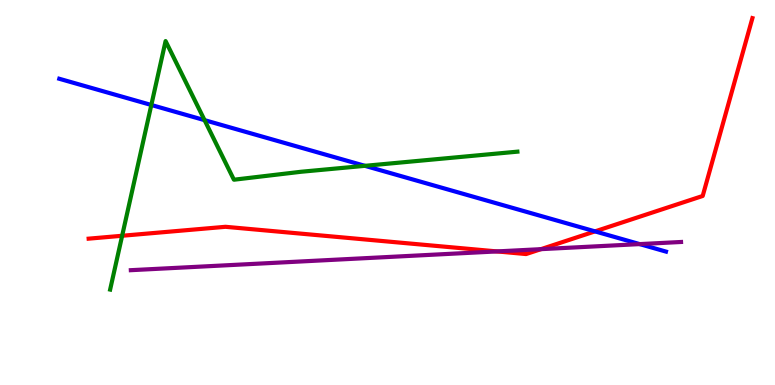[{'lines': ['blue', 'red'], 'intersections': [{'x': 7.68, 'y': 3.99}]}, {'lines': ['green', 'red'], 'intersections': [{'x': 1.58, 'y': 3.88}]}, {'lines': ['purple', 'red'], 'intersections': [{'x': 6.41, 'y': 3.47}, {'x': 6.98, 'y': 3.53}]}, {'lines': ['blue', 'green'], 'intersections': [{'x': 1.95, 'y': 7.27}, {'x': 2.64, 'y': 6.88}, {'x': 4.71, 'y': 5.69}]}, {'lines': ['blue', 'purple'], 'intersections': [{'x': 8.25, 'y': 3.66}]}, {'lines': ['green', 'purple'], 'intersections': []}]